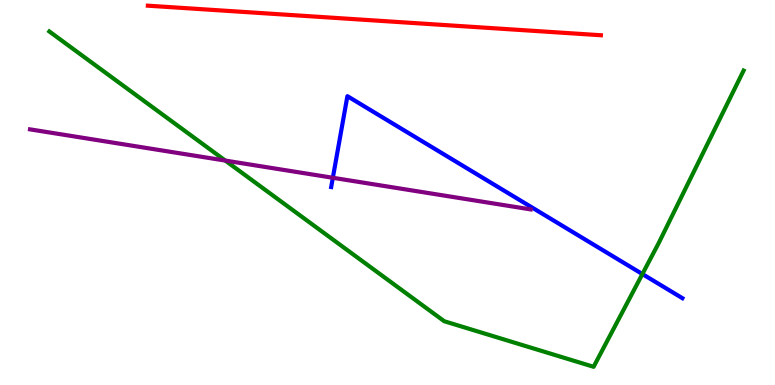[{'lines': ['blue', 'red'], 'intersections': []}, {'lines': ['green', 'red'], 'intersections': []}, {'lines': ['purple', 'red'], 'intersections': []}, {'lines': ['blue', 'green'], 'intersections': [{'x': 8.29, 'y': 2.88}]}, {'lines': ['blue', 'purple'], 'intersections': [{'x': 4.29, 'y': 5.38}]}, {'lines': ['green', 'purple'], 'intersections': [{'x': 2.91, 'y': 5.83}]}]